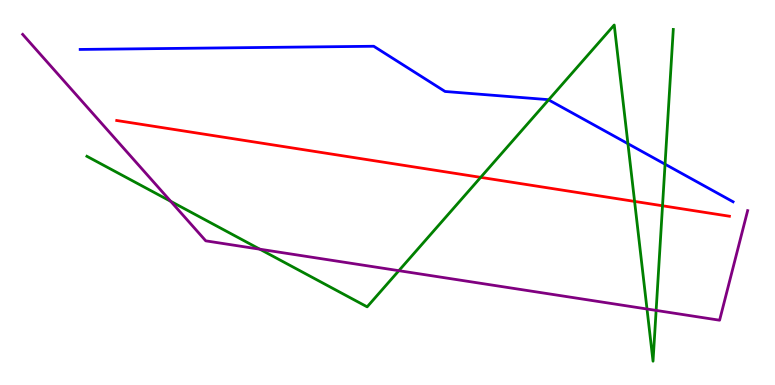[{'lines': ['blue', 'red'], 'intersections': []}, {'lines': ['green', 'red'], 'intersections': [{'x': 6.2, 'y': 5.39}, {'x': 8.19, 'y': 4.77}, {'x': 8.55, 'y': 4.66}]}, {'lines': ['purple', 'red'], 'intersections': []}, {'lines': ['blue', 'green'], 'intersections': [{'x': 7.08, 'y': 7.41}, {'x': 8.1, 'y': 6.27}, {'x': 8.58, 'y': 5.74}]}, {'lines': ['blue', 'purple'], 'intersections': []}, {'lines': ['green', 'purple'], 'intersections': [{'x': 2.2, 'y': 4.77}, {'x': 3.35, 'y': 3.53}, {'x': 5.15, 'y': 2.97}, {'x': 8.35, 'y': 1.97}, {'x': 8.47, 'y': 1.94}]}]